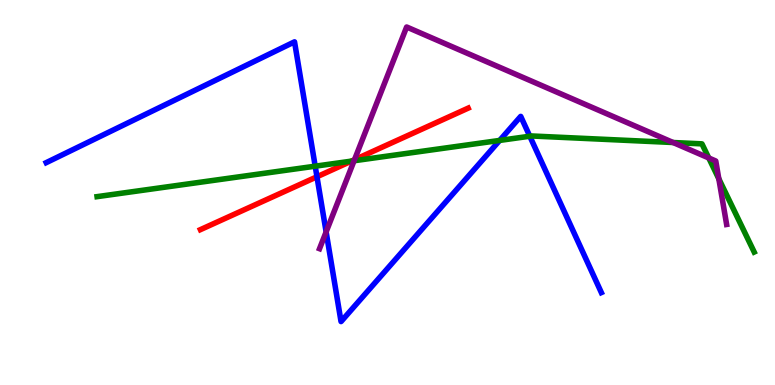[{'lines': ['blue', 'red'], 'intersections': [{'x': 4.09, 'y': 5.41}]}, {'lines': ['green', 'red'], 'intersections': [{'x': 4.53, 'y': 5.81}]}, {'lines': ['purple', 'red'], 'intersections': [{'x': 4.57, 'y': 5.85}]}, {'lines': ['blue', 'green'], 'intersections': [{'x': 4.07, 'y': 5.68}, {'x': 6.45, 'y': 6.35}, {'x': 6.84, 'y': 6.46}]}, {'lines': ['blue', 'purple'], 'intersections': [{'x': 4.21, 'y': 3.98}]}, {'lines': ['green', 'purple'], 'intersections': [{'x': 4.57, 'y': 5.82}, {'x': 8.69, 'y': 6.3}, {'x': 9.15, 'y': 5.9}, {'x': 9.28, 'y': 5.36}]}]